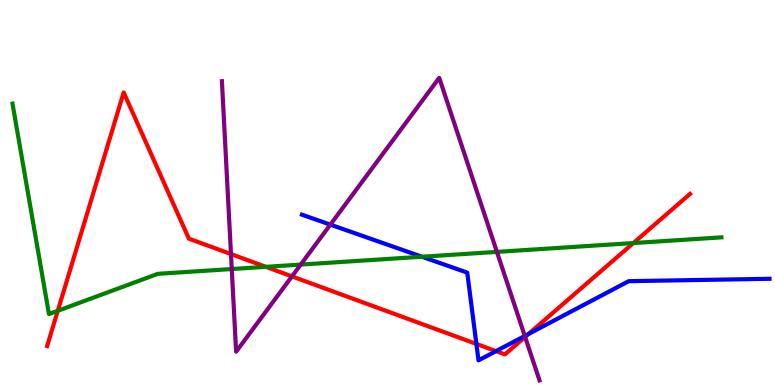[{'lines': ['blue', 'red'], 'intersections': [{'x': 6.15, 'y': 1.07}, {'x': 6.4, 'y': 0.88}, {'x': 6.82, 'y': 1.32}]}, {'lines': ['green', 'red'], 'intersections': [{'x': 0.746, 'y': 1.93}, {'x': 3.43, 'y': 3.07}, {'x': 8.17, 'y': 3.69}]}, {'lines': ['purple', 'red'], 'intersections': [{'x': 2.98, 'y': 3.4}, {'x': 3.77, 'y': 2.82}, {'x': 6.78, 'y': 1.25}]}, {'lines': ['blue', 'green'], 'intersections': [{'x': 5.44, 'y': 3.33}]}, {'lines': ['blue', 'purple'], 'intersections': [{'x': 4.26, 'y': 4.17}, {'x': 6.77, 'y': 1.27}]}, {'lines': ['green', 'purple'], 'intersections': [{'x': 2.99, 'y': 3.01}, {'x': 3.88, 'y': 3.13}, {'x': 6.41, 'y': 3.46}]}]